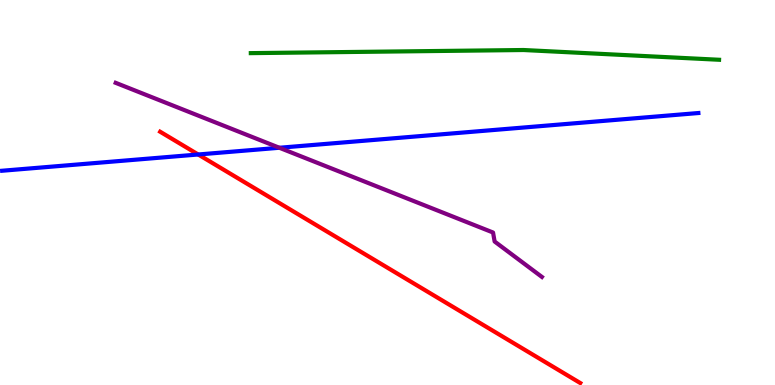[{'lines': ['blue', 'red'], 'intersections': [{'x': 2.56, 'y': 5.99}]}, {'lines': ['green', 'red'], 'intersections': []}, {'lines': ['purple', 'red'], 'intersections': []}, {'lines': ['blue', 'green'], 'intersections': []}, {'lines': ['blue', 'purple'], 'intersections': [{'x': 3.6, 'y': 6.16}]}, {'lines': ['green', 'purple'], 'intersections': []}]